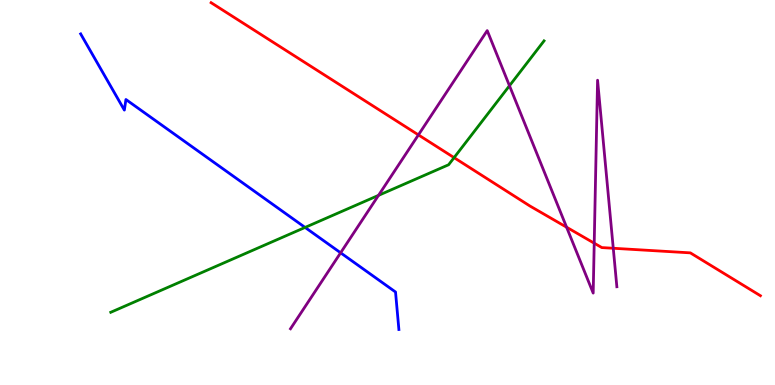[{'lines': ['blue', 'red'], 'intersections': []}, {'lines': ['green', 'red'], 'intersections': [{'x': 5.86, 'y': 5.91}]}, {'lines': ['purple', 'red'], 'intersections': [{'x': 5.4, 'y': 6.5}, {'x': 7.31, 'y': 4.1}, {'x': 7.67, 'y': 3.68}, {'x': 7.91, 'y': 3.55}]}, {'lines': ['blue', 'green'], 'intersections': [{'x': 3.94, 'y': 4.09}]}, {'lines': ['blue', 'purple'], 'intersections': [{'x': 4.4, 'y': 3.43}]}, {'lines': ['green', 'purple'], 'intersections': [{'x': 4.88, 'y': 4.93}, {'x': 6.57, 'y': 7.77}]}]